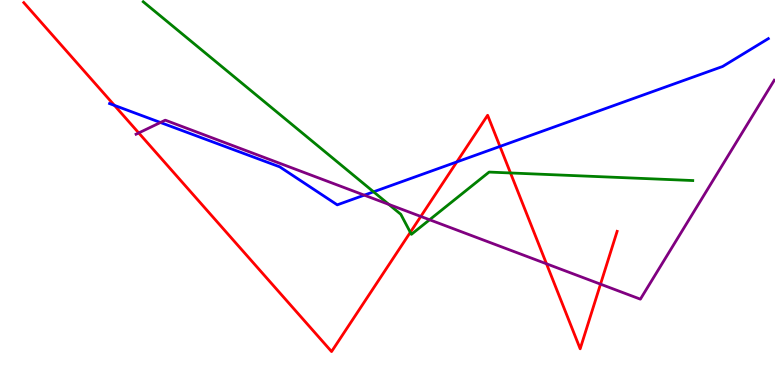[{'lines': ['blue', 'red'], 'intersections': [{'x': 1.48, 'y': 7.26}, {'x': 5.89, 'y': 5.79}, {'x': 6.45, 'y': 6.2}]}, {'lines': ['green', 'red'], 'intersections': [{'x': 5.29, 'y': 3.97}, {'x': 6.59, 'y': 5.51}]}, {'lines': ['purple', 'red'], 'intersections': [{'x': 1.79, 'y': 6.55}, {'x': 5.43, 'y': 4.38}, {'x': 7.05, 'y': 3.15}, {'x': 7.75, 'y': 2.62}]}, {'lines': ['blue', 'green'], 'intersections': [{'x': 4.82, 'y': 5.02}]}, {'lines': ['blue', 'purple'], 'intersections': [{'x': 2.07, 'y': 6.82}, {'x': 4.7, 'y': 4.93}]}, {'lines': ['green', 'purple'], 'intersections': [{'x': 5.02, 'y': 4.69}, {'x': 5.54, 'y': 4.29}]}]